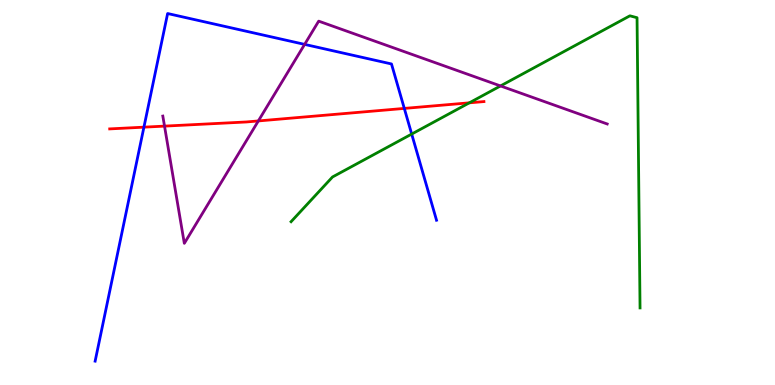[{'lines': ['blue', 'red'], 'intersections': [{'x': 1.86, 'y': 6.7}, {'x': 5.22, 'y': 7.18}]}, {'lines': ['green', 'red'], 'intersections': [{'x': 6.06, 'y': 7.33}]}, {'lines': ['purple', 'red'], 'intersections': [{'x': 2.12, 'y': 6.72}, {'x': 3.33, 'y': 6.86}]}, {'lines': ['blue', 'green'], 'intersections': [{'x': 5.31, 'y': 6.52}]}, {'lines': ['blue', 'purple'], 'intersections': [{'x': 3.93, 'y': 8.85}]}, {'lines': ['green', 'purple'], 'intersections': [{'x': 6.46, 'y': 7.77}]}]